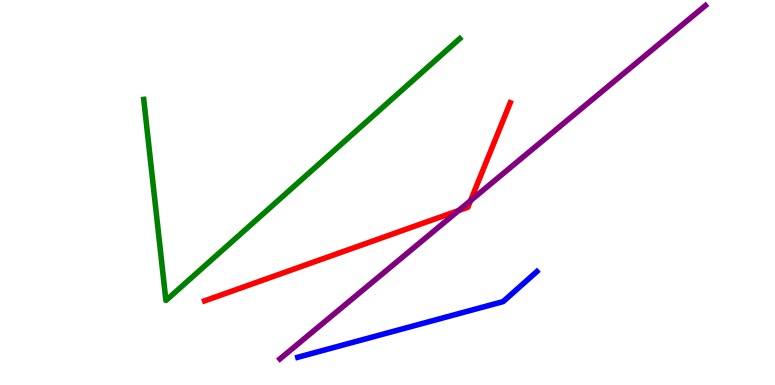[{'lines': ['blue', 'red'], 'intersections': []}, {'lines': ['green', 'red'], 'intersections': []}, {'lines': ['purple', 'red'], 'intersections': [{'x': 5.92, 'y': 4.53}, {'x': 6.07, 'y': 4.79}]}, {'lines': ['blue', 'green'], 'intersections': []}, {'lines': ['blue', 'purple'], 'intersections': []}, {'lines': ['green', 'purple'], 'intersections': []}]